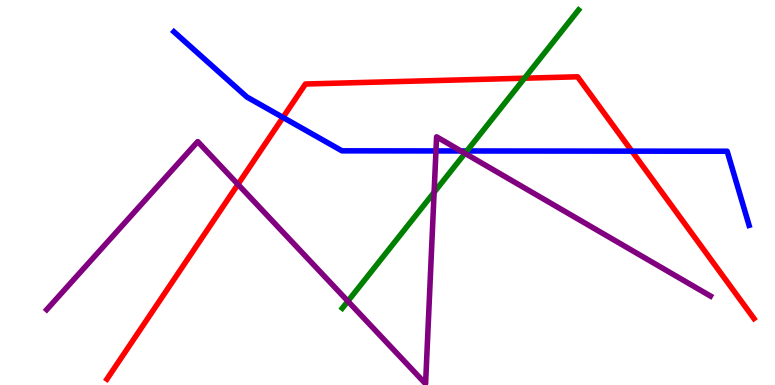[{'lines': ['blue', 'red'], 'intersections': [{'x': 3.65, 'y': 6.95}, {'x': 8.15, 'y': 6.07}]}, {'lines': ['green', 'red'], 'intersections': [{'x': 6.77, 'y': 7.97}]}, {'lines': ['purple', 'red'], 'intersections': [{'x': 3.07, 'y': 5.21}]}, {'lines': ['blue', 'green'], 'intersections': [{'x': 6.02, 'y': 6.08}]}, {'lines': ['blue', 'purple'], 'intersections': [{'x': 5.63, 'y': 6.08}, {'x': 5.95, 'y': 6.08}]}, {'lines': ['green', 'purple'], 'intersections': [{'x': 4.49, 'y': 2.18}, {'x': 5.6, 'y': 5.0}, {'x': 6.0, 'y': 6.02}]}]